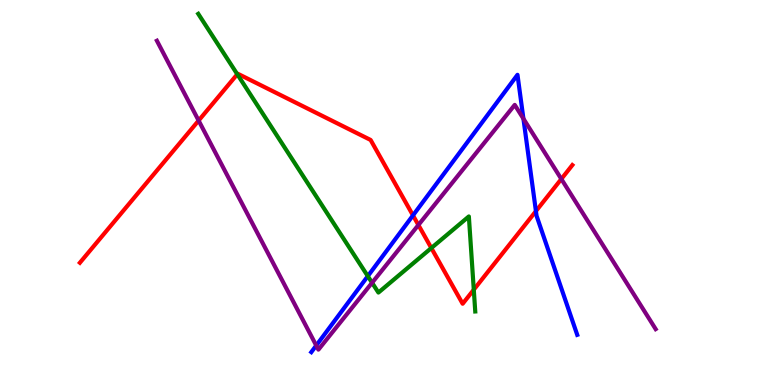[{'lines': ['blue', 'red'], 'intersections': [{'x': 5.33, 'y': 4.41}, {'x': 6.92, 'y': 4.52}]}, {'lines': ['green', 'red'], 'intersections': [{'x': 3.06, 'y': 8.07}, {'x': 5.57, 'y': 3.56}, {'x': 6.11, 'y': 2.48}]}, {'lines': ['purple', 'red'], 'intersections': [{'x': 2.56, 'y': 6.87}, {'x': 5.4, 'y': 4.16}, {'x': 7.24, 'y': 5.35}]}, {'lines': ['blue', 'green'], 'intersections': [{'x': 4.75, 'y': 2.83}]}, {'lines': ['blue', 'purple'], 'intersections': [{'x': 4.08, 'y': 1.03}, {'x': 6.75, 'y': 6.92}]}, {'lines': ['green', 'purple'], 'intersections': [{'x': 4.8, 'y': 2.66}]}]